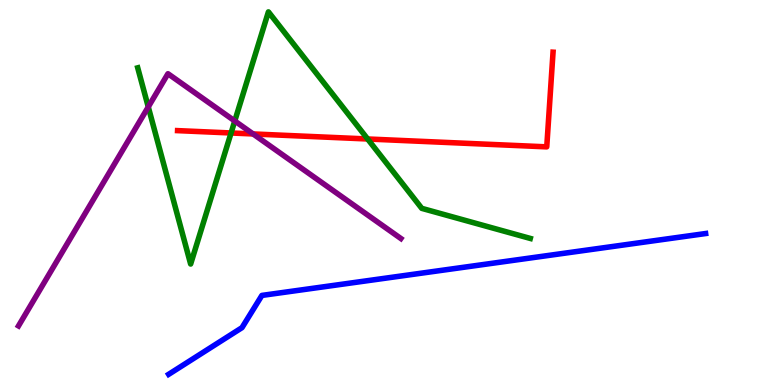[{'lines': ['blue', 'red'], 'intersections': []}, {'lines': ['green', 'red'], 'intersections': [{'x': 2.98, 'y': 6.55}, {'x': 4.74, 'y': 6.39}]}, {'lines': ['purple', 'red'], 'intersections': [{'x': 3.27, 'y': 6.52}]}, {'lines': ['blue', 'green'], 'intersections': []}, {'lines': ['blue', 'purple'], 'intersections': []}, {'lines': ['green', 'purple'], 'intersections': [{'x': 1.91, 'y': 7.22}, {'x': 3.03, 'y': 6.86}]}]